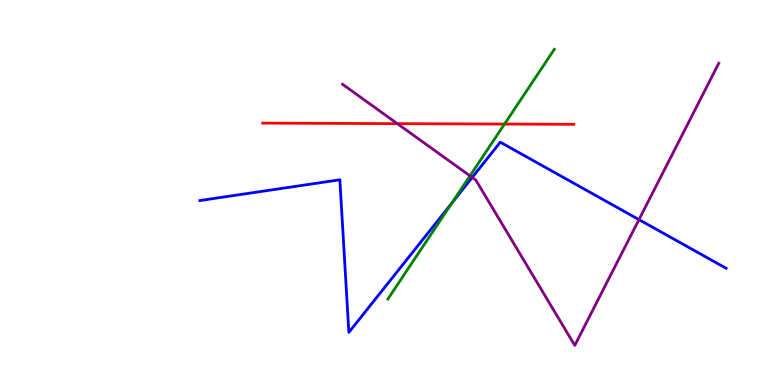[{'lines': ['blue', 'red'], 'intersections': []}, {'lines': ['green', 'red'], 'intersections': [{'x': 6.51, 'y': 6.78}]}, {'lines': ['purple', 'red'], 'intersections': [{'x': 5.13, 'y': 6.79}]}, {'lines': ['blue', 'green'], 'intersections': [{'x': 5.83, 'y': 4.73}]}, {'lines': ['blue', 'purple'], 'intersections': [{'x': 6.09, 'y': 5.39}, {'x': 8.24, 'y': 4.3}]}, {'lines': ['green', 'purple'], 'intersections': [{'x': 6.06, 'y': 5.43}]}]